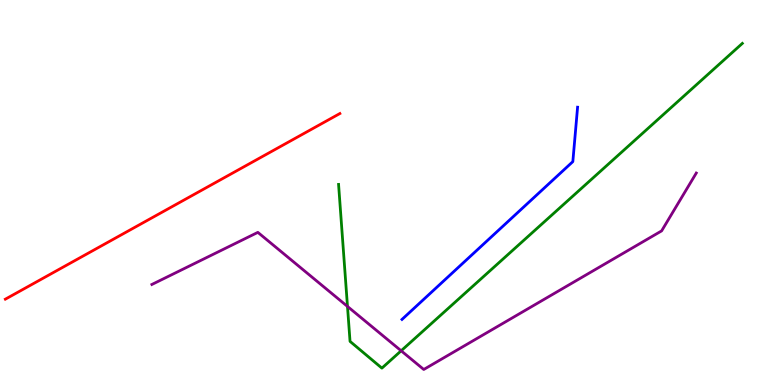[{'lines': ['blue', 'red'], 'intersections': []}, {'lines': ['green', 'red'], 'intersections': []}, {'lines': ['purple', 'red'], 'intersections': []}, {'lines': ['blue', 'green'], 'intersections': []}, {'lines': ['blue', 'purple'], 'intersections': []}, {'lines': ['green', 'purple'], 'intersections': [{'x': 4.48, 'y': 2.04}, {'x': 5.18, 'y': 0.889}]}]